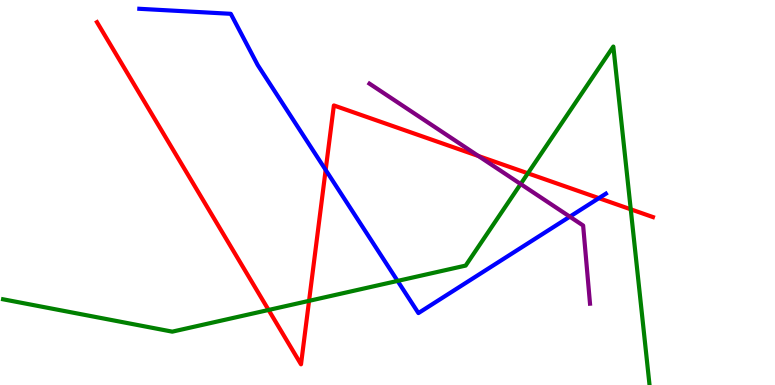[{'lines': ['blue', 'red'], 'intersections': [{'x': 4.2, 'y': 5.59}, {'x': 7.73, 'y': 4.85}]}, {'lines': ['green', 'red'], 'intersections': [{'x': 3.47, 'y': 1.95}, {'x': 3.99, 'y': 2.19}, {'x': 6.81, 'y': 5.5}, {'x': 8.14, 'y': 4.56}]}, {'lines': ['purple', 'red'], 'intersections': [{'x': 6.17, 'y': 5.95}]}, {'lines': ['blue', 'green'], 'intersections': [{'x': 5.13, 'y': 2.7}]}, {'lines': ['blue', 'purple'], 'intersections': [{'x': 7.35, 'y': 4.37}]}, {'lines': ['green', 'purple'], 'intersections': [{'x': 6.72, 'y': 5.22}]}]